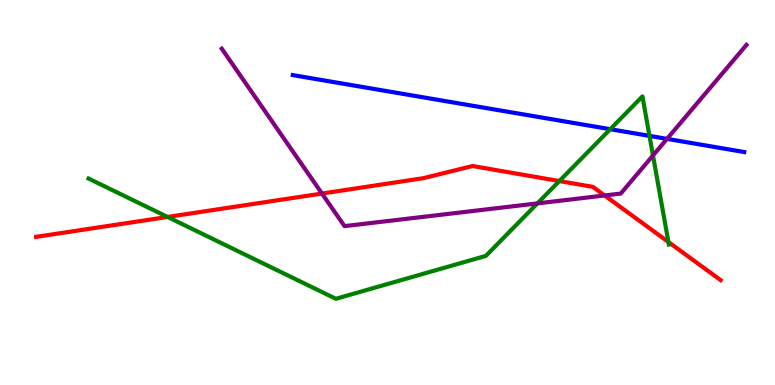[{'lines': ['blue', 'red'], 'intersections': []}, {'lines': ['green', 'red'], 'intersections': [{'x': 2.16, 'y': 4.36}, {'x': 7.22, 'y': 5.3}, {'x': 8.62, 'y': 3.71}]}, {'lines': ['purple', 'red'], 'intersections': [{'x': 4.15, 'y': 4.97}, {'x': 7.8, 'y': 4.92}]}, {'lines': ['blue', 'green'], 'intersections': [{'x': 7.87, 'y': 6.64}, {'x': 8.38, 'y': 6.47}]}, {'lines': ['blue', 'purple'], 'intersections': [{'x': 8.61, 'y': 6.39}]}, {'lines': ['green', 'purple'], 'intersections': [{'x': 6.93, 'y': 4.72}, {'x': 8.43, 'y': 5.96}]}]